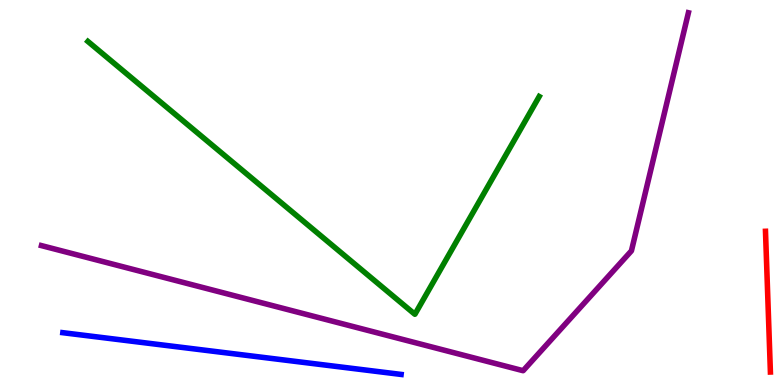[{'lines': ['blue', 'red'], 'intersections': []}, {'lines': ['green', 'red'], 'intersections': []}, {'lines': ['purple', 'red'], 'intersections': []}, {'lines': ['blue', 'green'], 'intersections': []}, {'lines': ['blue', 'purple'], 'intersections': []}, {'lines': ['green', 'purple'], 'intersections': []}]